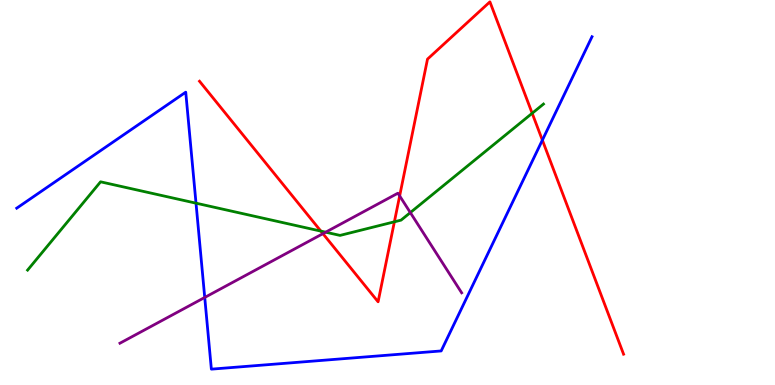[{'lines': ['blue', 'red'], 'intersections': [{'x': 7.0, 'y': 6.36}]}, {'lines': ['green', 'red'], 'intersections': [{'x': 4.14, 'y': 4.0}, {'x': 5.09, 'y': 4.24}, {'x': 6.87, 'y': 7.06}]}, {'lines': ['purple', 'red'], 'intersections': [{'x': 4.17, 'y': 3.93}, {'x': 5.16, 'y': 4.91}]}, {'lines': ['blue', 'green'], 'intersections': [{'x': 2.53, 'y': 4.72}]}, {'lines': ['blue', 'purple'], 'intersections': [{'x': 2.64, 'y': 2.27}]}, {'lines': ['green', 'purple'], 'intersections': [{'x': 4.2, 'y': 3.97}, {'x': 5.29, 'y': 4.48}]}]